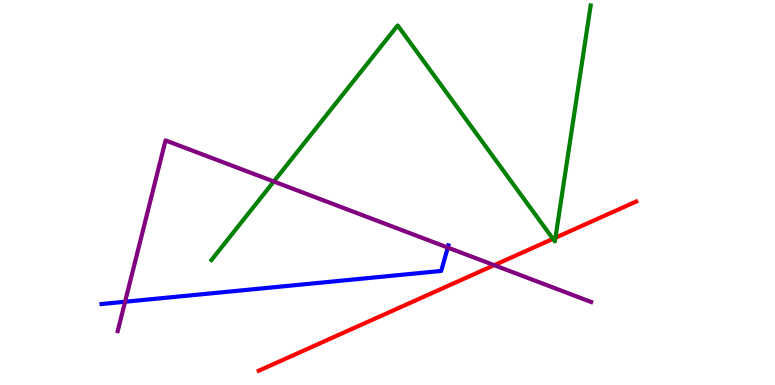[{'lines': ['blue', 'red'], 'intersections': []}, {'lines': ['green', 'red'], 'intersections': [{'x': 7.14, 'y': 3.8}, {'x': 7.17, 'y': 3.83}]}, {'lines': ['purple', 'red'], 'intersections': [{'x': 6.38, 'y': 3.11}]}, {'lines': ['blue', 'green'], 'intersections': []}, {'lines': ['blue', 'purple'], 'intersections': [{'x': 1.61, 'y': 2.16}, {'x': 5.78, 'y': 3.57}]}, {'lines': ['green', 'purple'], 'intersections': [{'x': 3.53, 'y': 5.29}]}]